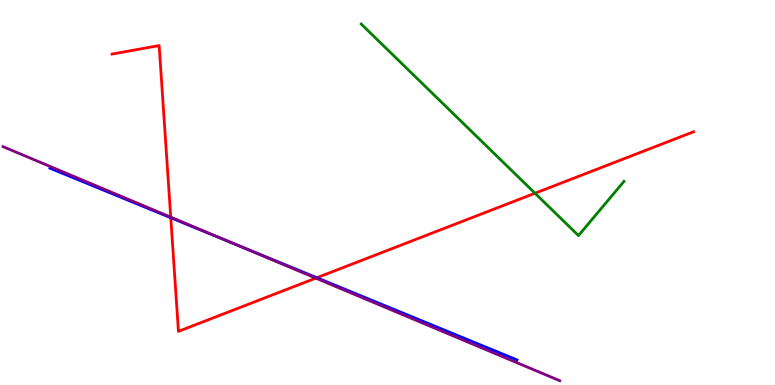[{'lines': ['blue', 'red'], 'intersections': [{'x': 2.2, 'y': 4.34}, {'x': 4.09, 'y': 2.79}]}, {'lines': ['green', 'red'], 'intersections': [{'x': 6.9, 'y': 4.98}]}, {'lines': ['purple', 'red'], 'intersections': [{'x': 2.2, 'y': 4.36}, {'x': 4.07, 'y': 2.78}]}, {'lines': ['blue', 'green'], 'intersections': []}, {'lines': ['blue', 'purple'], 'intersections': [{'x': 2.98, 'y': 3.7}]}, {'lines': ['green', 'purple'], 'intersections': []}]